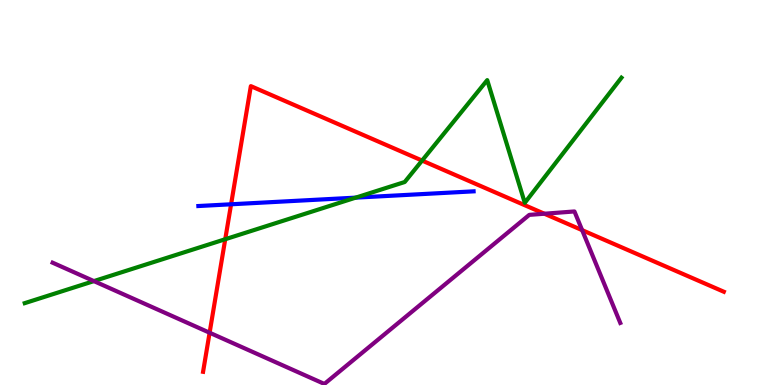[{'lines': ['blue', 'red'], 'intersections': [{'x': 2.98, 'y': 4.69}]}, {'lines': ['green', 'red'], 'intersections': [{'x': 2.91, 'y': 3.79}, {'x': 5.45, 'y': 5.83}]}, {'lines': ['purple', 'red'], 'intersections': [{'x': 2.7, 'y': 1.36}, {'x': 7.02, 'y': 4.45}, {'x': 7.51, 'y': 4.02}]}, {'lines': ['blue', 'green'], 'intersections': [{'x': 4.59, 'y': 4.87}]}, {'lines': ['blue', 'purple'], 'intersections': []}, {'lines': ['green', 'purple'], 'intersections': [{'x': 1.21, 'y': 2.7}]}]